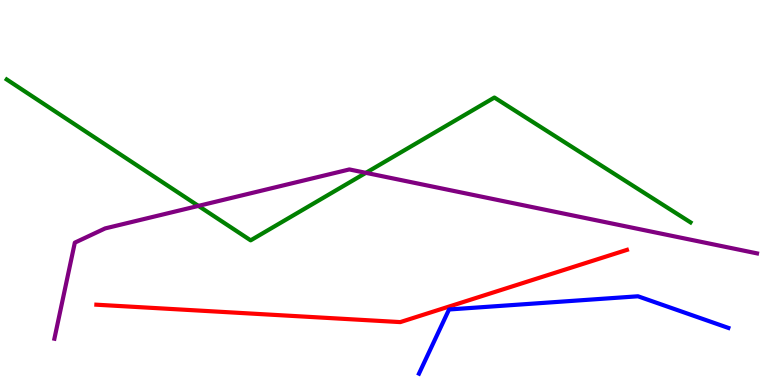[{'lines': ['blue', 'red'], 'intersections': []}, {'lines': ['green', 'red'], 'intersections': []}, {'lines': ['purple', 'red'], 'intersections': []}, {'lines': ['blue', 'green'], 'intersections': []}, {'lines': ['blue', 'purple'], 'intersections': []}, {'lines': ['green', 'purple'], 'intersections': [{'x': 2.56, 'y': 4.65}, {'x': 4.72, 'y': 5.51}]}]